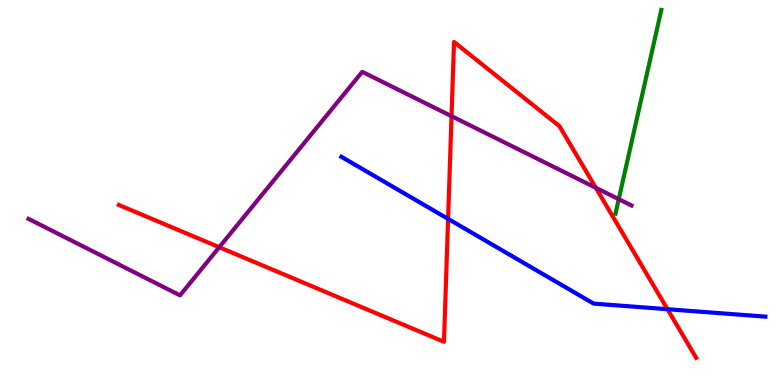[{'lines': ['blue', 'red'], 'intersections': [{'x': 5.78, 'y': 4.31}, {'x': 8.61, 'y': 1.97}]}, {'lines': ['green', 'red'], 'intersections': []}, {'lines': ['purple', 'red'], 'intersections': [{'x': 2.83, 'y': 3.58}, {'x': 5.83, 'y': 6.98}, {'x': 7.69, 'y': 5.12}]}, {'lines': ['blue', 'green'], 'intersections': []}, {'lines': ['blue', 'purple'], 'intersections': []}, {'lines': ['green', 'purple'], 'intersections': [{'x': 7.98, 'y': 4.83}]}]